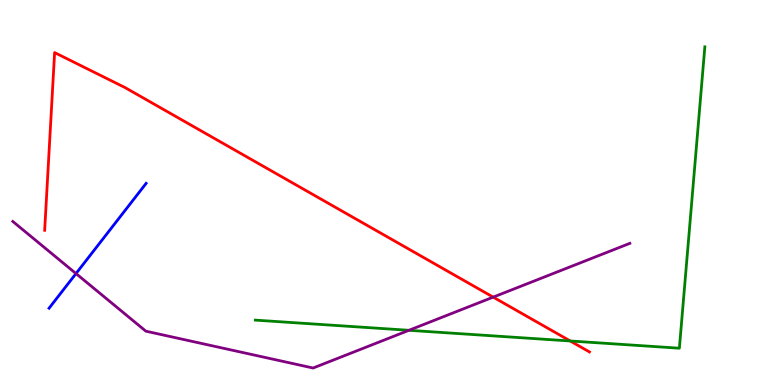[{'lines': ['blue', 'red'], 'intersections': []}, {'lines': ['green', 'red'], 'intersections': [{'x': 7.36, 'y': 1.14}]}, {'lines': ['purple', 'red'], 'intersections': [{'x': 6.36, 'y': 2.28}]}, {'lines': ['blue', 'green'], 'intersections': []}, {'lines': ['blue', 'purple'], 'intersections': [{'x': 0.981, 'y': 2.89}]}, {'lines': ['green', 'purple'], 'intersections': [{'x': 5.28, 'y': 1.42}]}]